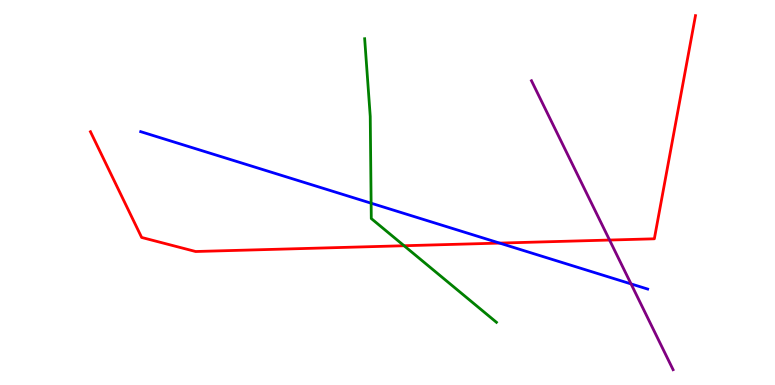[{'lines': ['blue', 'red'], 'intersections': [{'x': 6.45, 'y': 3.69}]}, {'lines': ['green', 'red'], 'intersections': [{'x': 5.21, 'y': 3.62}]}, {'lines': ['purple', 'red'], 'intersections': [{'x': 7.87, 'y': 3.76}]}, {'lines': ['blue', 'green'], 'intersections': [{'x': 4.79, 'y': 4.72}]}, {'lines': ['blue', 'purple'], 'intersections': [{'x': 8.14, 'y': 2.63}]}, {'lines': ['green', 'purple'], 'intersections': []}]